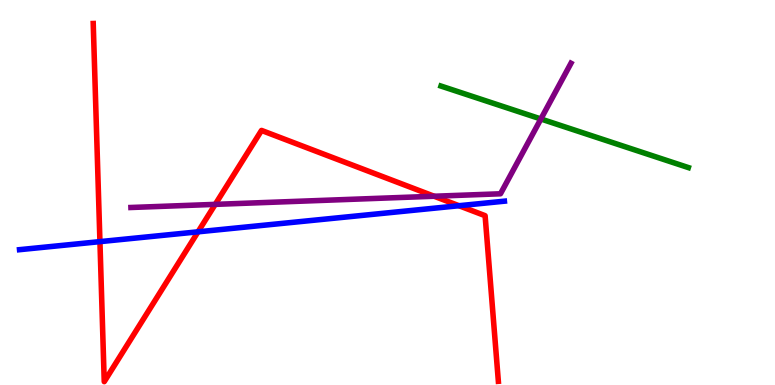[{'lines': ['blue', 'red'], 'intersections': [{'x': 1.29, 'y': 3.72}, {'x': 2.56, 'y': 3.98}, {'x': 5.92, 'y': 4.66}]}, {'lines': ['green', 'red'], 'intersections': []}, {'lines': ['purple', 'red'], 'intersections': [{'x': 2.78, 'y': 4.69}, {'x': 5.6, 'y': 4.9}]}, {'lines': ['blue', 'green'], 'intersections': []}, {'lines': ['blue', 'purple'], 'intersections': []}, {'lines': ['green', 'purple'], 'intersections': [{'x': 6.98, 'y': 6.91}]}]